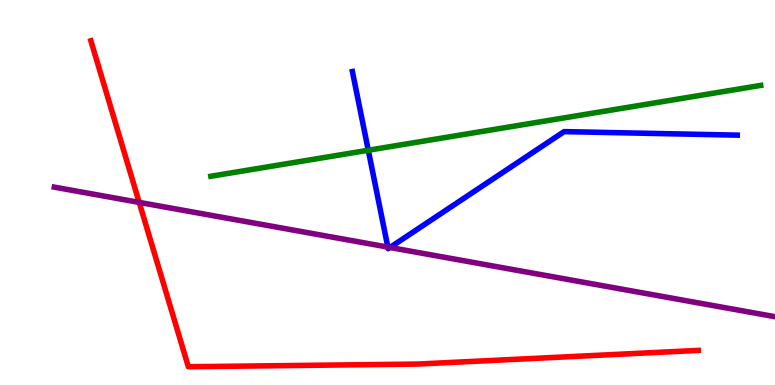[{'lines': ['blue', 'red'], 'intersections': []}, {'lines': ['green', 'red'], 'intersections': []}, {'lines': ['purple', 'red'], 'intersections': [{'x': 1.8, 'y': 4.74}]}, {'lines': ['blue', 'green'], 'intersections': [{'x': 4.75, 'y': 6.1}]}, {'lines': ['blue', 'purple'], 'intersections': [{'x': 5.0, 'y': 3.58}, {'x': 5.03, 'y': 3.57}]}, {'lines': ['green', 'purple'], 'intersections': []}]